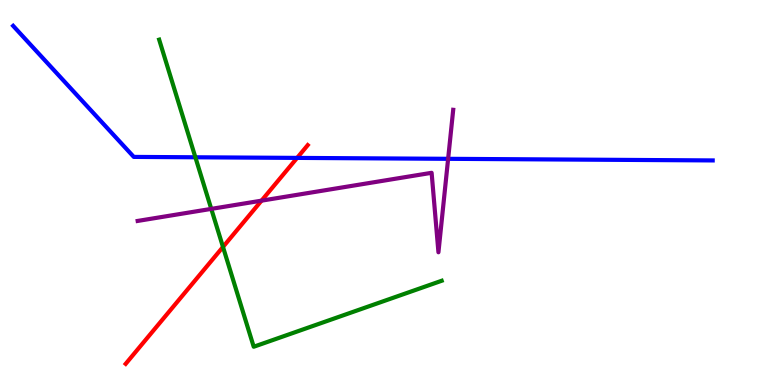[{'lines': ['blue', 'red'], 'intersections': [{'x': 3.83, 'y': 5.9}]}, {'lines': ['green', 'red'], 'intersections': [{'x': 2.88, 'y': 3.59}]}, {'lines': ['purple', 'red'], 'intersections': [{'x': 3.37, 'y': 4.79}]}, {'lines': ['blue', 'green'], 'intersections': [{'x': 2.52, 'y': 5.91}]}, {'lines': ['blue', 'purple'], 'intersections': [{'x': 5.78, 'y': 5.87}]}, {'lines': ['green', 'purple'], 'intersections': [{'x': 2.73, 'y': 4.57}]}]